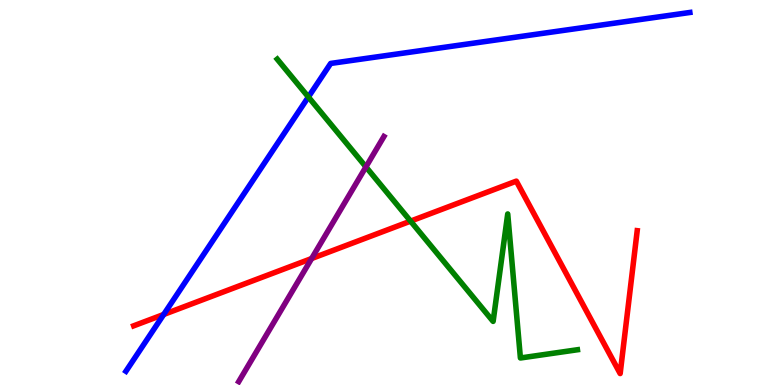[{'lines': ['blue', 'red'], 'intersections': [{'x': 2.11, 'y': 1.83}]}, {'lines': ['green', 'red'], 'intersections': [{'x': 5.3, 'y': 4.26}]}, {'lines': ['purple', 'red'], 'intersections': [{'x': 4.02, 'y': 3.29}]}, {'lines': ['blue', 'green'], 'intersections': [{'x': 3.98, 'y': 7.48}]}, {'lines': ['blue', 'purple'], 'intersections': []}, {'lines': ['green', 'purple'], 'intersections': [{'x': 4.72, 'y': 5.67}]}]